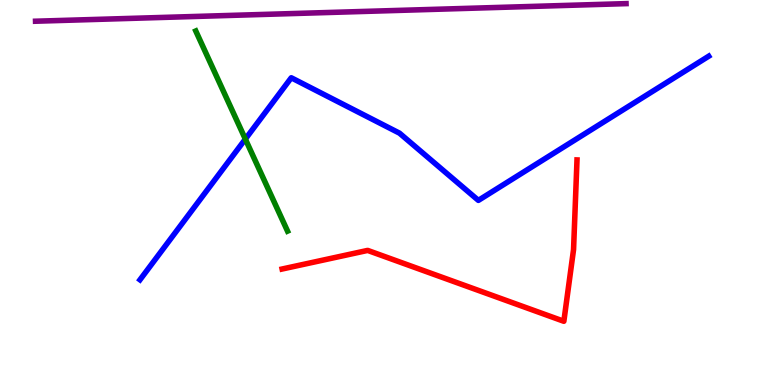[{'lines': ['blue', 'red'], 'intersections': []}, {'lines': ['green', 'red'], 'intersections': []}, {'lines': ['purple', 'red'], 'intersections': []}, {'lines': ['blue', 'green'], 'intersections': [{'x': 3.17, 'y': 6.39}]}, {'lines': ['blue', 'purple'], 'intersections': []}, {'lines': ['green', 'purple'], 'intersections': []}]